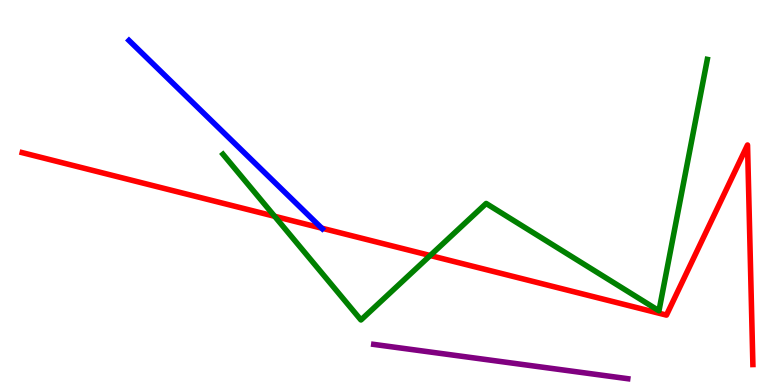[{'lines': ['blue', 'red'], 'intersections': [{'x': 4.15, 'y': 4.07}]}, {'lines': ['green', 'red'], 'intersections': [{'x': 3.54, 'y': 4.38}, {'x': 5.55, 'y': 3.36}]}, {'lines': ['purple', 'red'], 'intersections': []}, {'lines': ['blue', 'green'], 'intersections': []}, {'lines': ['blue', 'purple'], 'intersections': []}, {'lines': ['green', 'purple'], 'intersections': []}]